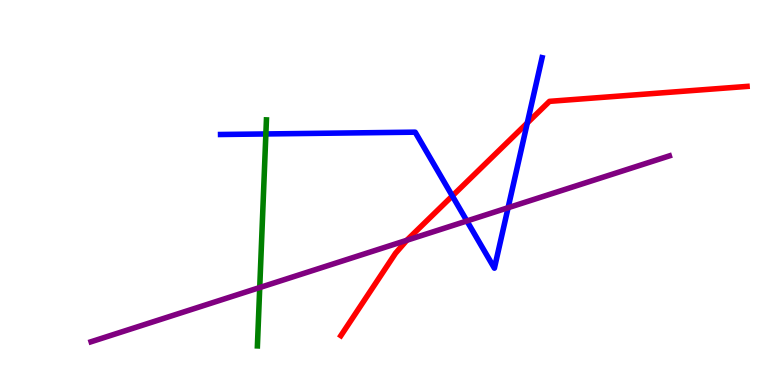[{'lines': ['blue', 'red'], 'intersections': [{'x': 5.84, 'y': 4.91}, {'x': 6.8, 'y': 6.81}]}, {'lines': ['green', 'red'], 'intersections': []}, {'lines': ['purple', 'red'], 'intersections': [{'x': 5.25, 'y': 3.76}]}, {'lines': ['blue', 'green'], 'intersections': [{'x': 3.43, 'y': 6.52}]}, {'lines': ['blue', 'purple'], 'intersections': [{'x': 6.02, 'y': 4.26}, {'x': 6.56, 'y': 4.6}]}, {'lines': ['green', 'purple'], 'intersections': [{'x': 3.35, 'y': 2.53}]}]